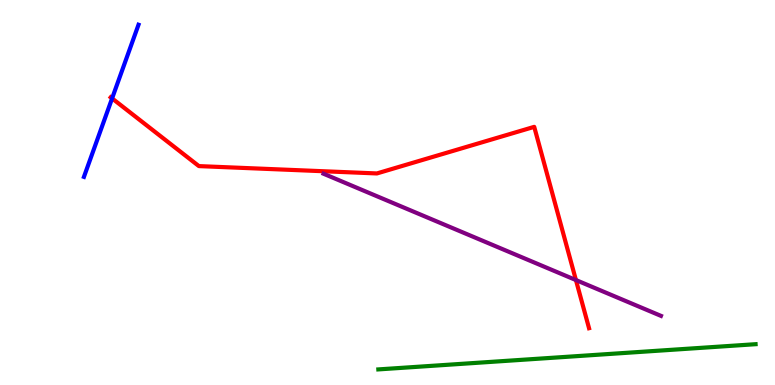[{'lines': ['blue', 'red'], 'intersections': [{'x': 1.45, 'y': 7.44}]}, {'lines': ['green', 'red'], 'intersections': []}, {'lines': ['purple', 'red'], 'intersections': [{'x': 7.43, 'y': 2.73}]}, {'lines': ['blue', 'green'], 'intersections': []}, {'lines': ['blue', 'purple'], 'intersections': []}, {'lines': ['green', 'purple'], 'intersections': []}]